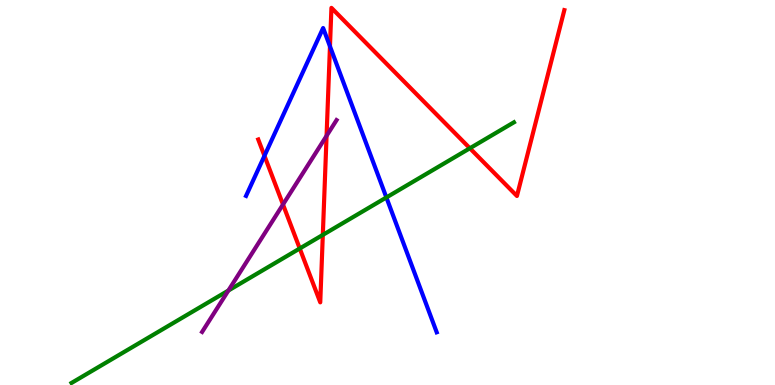[{'lines': ['blue', 'red'], 'intersections': [{'x': 3.41, 'y': 5.95}, {'x': 4.26, 'y': 8.8}]}, {'lines': ['green', 'red'], 'intersections': [{'x': 3.87, 'y': 3.55}, {'x': 4.17, 'y': 3.9}, {'x': 6.06, 'y': 6.15}]}, {'lines': ['purple', 'red'], 'intersections': [{'x': 3.65, 'y': 4.69}, {'x': 4.21, 'y': 6.47}]}, {'lines': ['blue', 'green'], 'intersections': [{'x': 4.99, 'y': 4.87}]}, {'lines': ['blue', 'purple'], 'intersections': []}, {'lines': ['green', 'purple'], 'intersections': [{'x': 2.95, 'y': 2.45}]}]